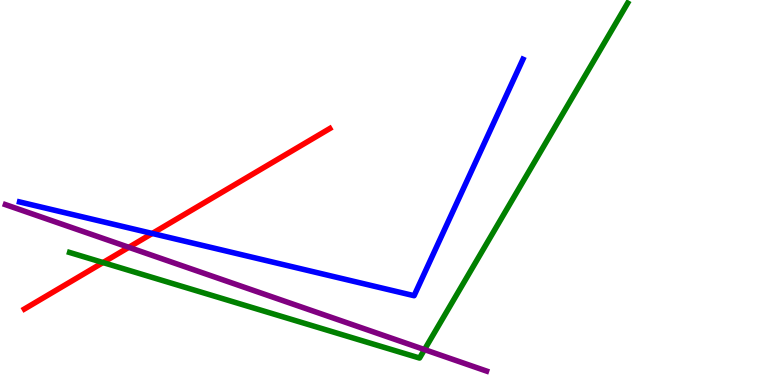[{'lines': ['blue', 'red'], 'intersections': [{'x': 1.96, 'y': 3.94}]}, {'lines': ['green', 'red'], 'intersections': [{'x': 1.33, 'y': 3.18}]}, {'lines': ['purple', 'red'], 'intersections': [{'x': 1.66, 'y': 3.58}]}, {'lines': ['blue', 'green'], 'intersections': []}, {'lines': ['blue', 'purple'], 'intersections': []}, {'lines': ['green', 'purple'], 'intersections': [{'x': 5.48, 'y': 0.92}]}]